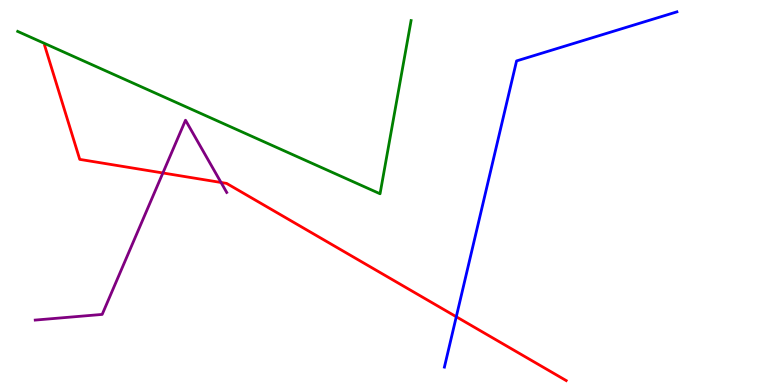[{'lines': ['blue', 'red'], 'intersections': [{'x': 5.89, 'y': 1.77}]}, {'lines': ['green', 'red'], 'intersections': []}, {'lines': ['purple', 'red'], 'intersections': [{'x': 2.1, 'y': 5.51}, {'x': 2.85, 'y': 5.26}]}, {'lines': ['blue', 'green'], 'intersections': []}, {'lines': ['blue', 'purple'], 'intersections': []}, {'lines': ['green', 'purple'], 'intersections': []}]